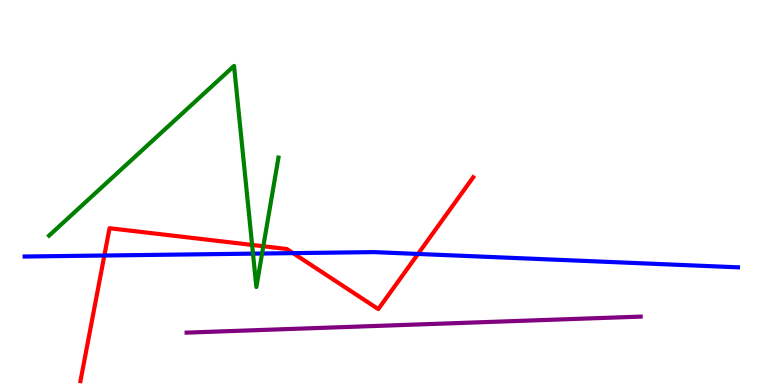[{'lines': ['blue', 'red'], 'intersections': [{'x': 1.35, 'y': 3.36}, {'x': 3.78, 'y': 3.43}, {'x': 5.39, 'y': 3.4}]}, {'lines': ['green', 'red'], 'intersections': [{'x': 3.25, 'y': 3.64}, {'x': 3.4, 'y': 3.6}]}, {'lines': ['purple', 'red'], 'intersections': []}, {'lines': ['blue', 'green'], 'intersections': [{'x': 3.26, 'y': 3.41}, {'x': 3.38, 'y': 3.41}]}, {'lines': ['blue', 'purple'], 'intersections': []}, {'lines': ['green', 'purple'], 'intersections': []}]